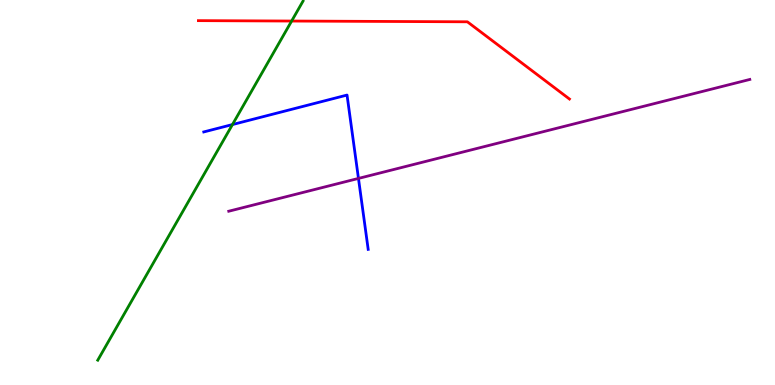[{'lines': ['blue', 'red'], 'intersections': []}, {'lines': ['green', 'red'], 'intersections': [{'x': 3.76, 'y': 9.45}]}, {'lines': ['purple', 'red'], 'intersections': []}, {'lines': ['blue', 'green'], 'intersections': [{'x': 3.0, 'y': 6.76}]}, {'lines': ['blue', 'purple'], 'intersections': [{'x': 4.63, 'y': 5.37}]}, {'lines': ['green', 'purple'], 'intersections': []}]